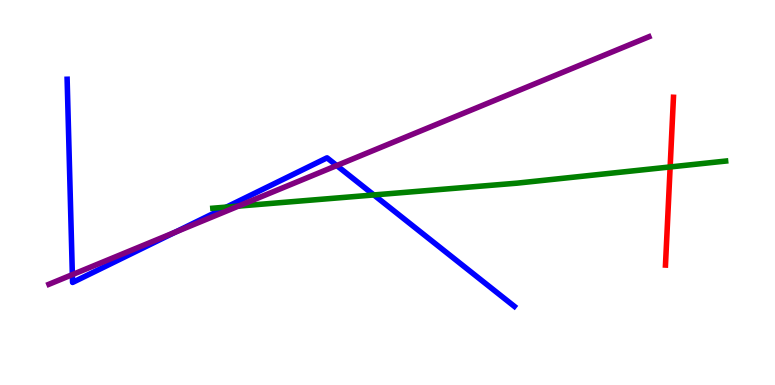[{'lines': ['blue', 'red'], 'intersections': []}, {'lines': ['green', 'red'], 'intersections': [{'x': 8.65, 'y': 5.66}]}, {'lines': ['purple', 'red'], 'intersections': []}, {'lines': ['blue', 'green'], 'intersections': [{'x': 2.92, 'y': 4.62}, {'x': 4.82, 'y': 4.94}]}, {'lines': ['blue', 'purple'], 'intersections': [{'x': 0.934, 'y': 2.87}, {'x': 2.26, 'y': 3.97}, {'x': 4.35, 'y': 5.7}]}, {'lines': ['green', 'purple'], 'intersections': [{'x': 3.08, 'y': 4.65}]}]